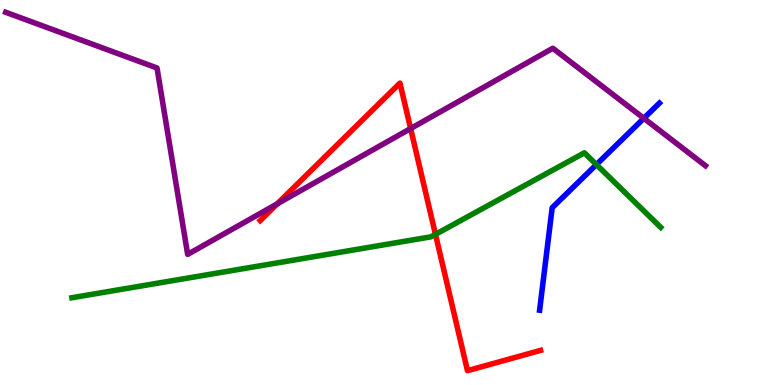[{'lines': ['blue', 'red'], 'intersections': []}, {'lines': ['green', 'red'], 'intersections': [{'x': 5.62, 'y': 3.91}]}, {'lines': ['purple', 'red'], 'intersections': [{'x': 3.58, 'y': 4.71}, {'x': 5.3, 'y': 6.66}]}, {'lines': ['blue', 'green'], 'intersections': [{'x': 7.7, 'y': 5.73}]}, {'lines': ['blue', 'purple'], 'intersections': [{'x': 8.31, 'y': 6.93}]}, {'lines': ['green', 'purple'], 'intersections': []}]